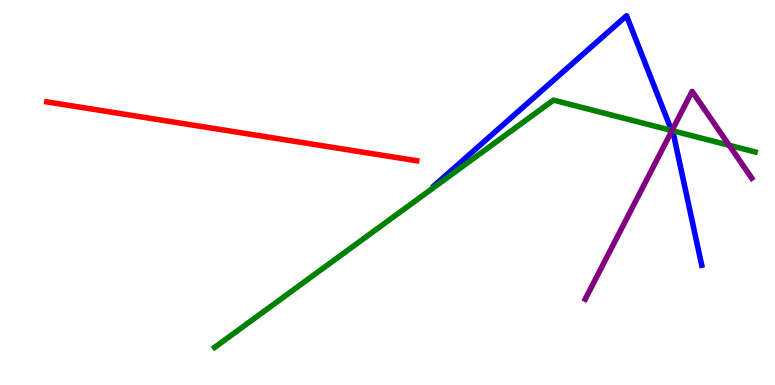[{'lines': ['blue', 'red'], 'intersections': []}, {'lines': ['green', 'red'], 'intersections': []}, {'lines': ['purple', 'red'], 'intersections': []}, {'lines': ['blue', 'green'], 'intersections': [{'x': 8.67, 'y': 6.61}]}, {'lines': ['blue', 'purple'], 'intersections': [{'x': 8.67, 'y': 6.6}]}, {'lines': ['green', 'purple'], 'intersections': [{'x': 8.67, 'y': 6.61}, {'x': 9.41, 'y': 6.23}]}]